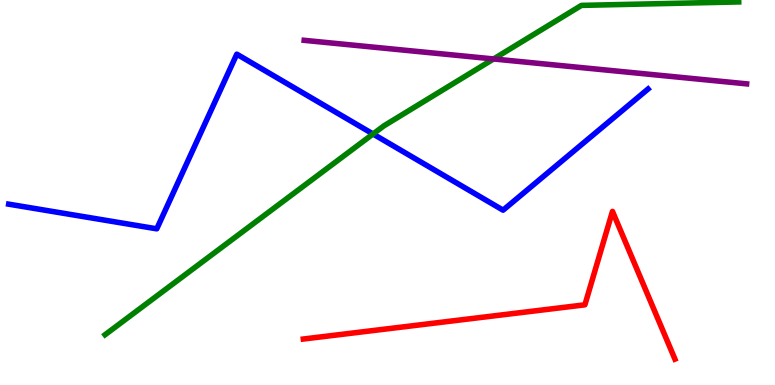[{'lines': ['blue', 'red'], 'intersections': []}, {'lines': ['green', 'red'], 'intersections': []}, {'lines': ['purple', 'red'], 'intersections': []}, {'lines': ['blue', 'green'], 'intersections': [{'x': 4.81, 'y': 6.52}]}, {'lines': ['blue', 'purple'], 'intersections': []}, {'lines': ['green', 'purple'], 'intersections': [{'x': 6.37, 'y': 8.47}]}]